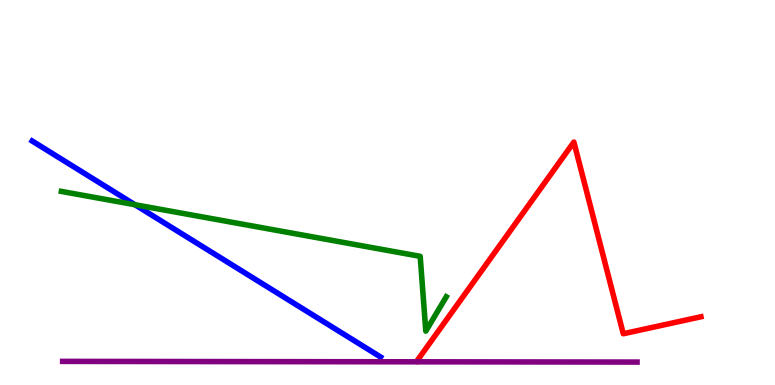[{'lines': ['blue', 'red'], 'intersections': []}, {'lines': ['green', 'red'], 'intersections': []}, {'lines': ['purple', 'red'], 'intersections': []}, {'lines': ['blue', 'green'], 'intersections': [{'x': 1.74, 'y': 4.68}]}, {'lines': ['blue', 'purple'], 'intersections': []}, {'lines': ['green', 'purple'], 'intersections': []}]